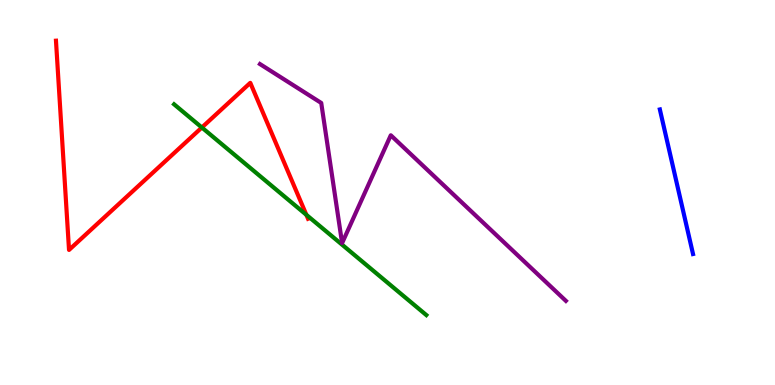[{'lines': ['blue', 'red'], 'intersections': []}, {'lines': ['green', 'red'], 'intersections': [{'x': 2.6, 'y': 6.69}, {'x': 3.95, 'y': 4.42}]}, {'lines': ['purple', 'red'], 'intersections': []}, {'lines': ['blue', 'green'], 'intersections': []}, {'lines': ['blue', 'purple'], 'intersections': []}, {'lines': ['green', 'purple'], 'intersections': []}]